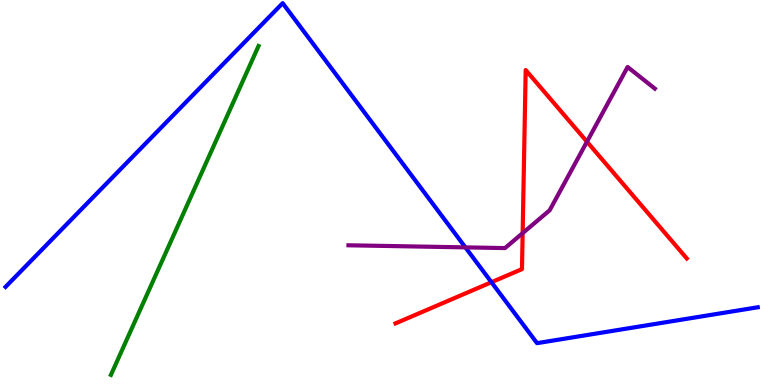[{'lines': ['blue', 'red'], 'intersections': [{'x': 6.34, 'y': 2.67}]}, {'lines': ['green', 'red'], 'intersections': []}, {'lines': ['purple', 'red'], 'intersections': [{'x': 6.74, 'y': 3.94}, {'x': 7.57, 'y': 6.32}]}, {'lines': ['blue', 'green'], 'intersections': []}, {'lines': ['blue', 'purple'], 'intersections': [{'x': 6.0, 'y': 3.57}]}, {'lines': ['green', 'purple'], 'intersections': []}]